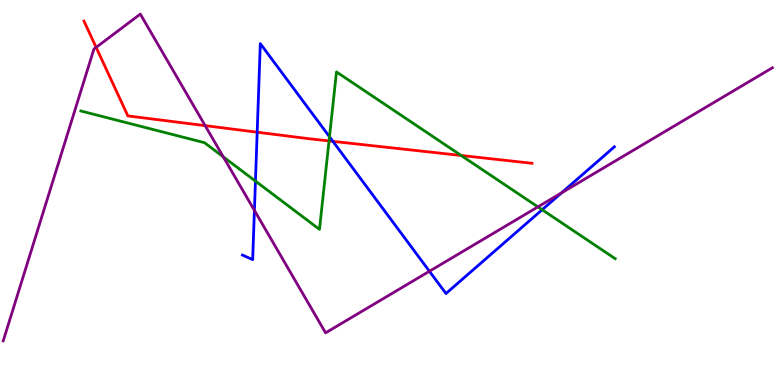[{'lines': ['blue', 'red'], 'intersections': [{'x': 3.32, 'y': 6.57}, {'x': 4.3, 'y': 6.33}]}, {'lines': ['green', 'red'], 'intersections': [{'x': 4.25, 'y': 6.34}, {'x': 5.95, 'y': 5.96}]}, {'lines': ['purple', 'red'], 'intersections': [{'x': 1.24, 'y': 8.77}, {'x': 2.65, 'y': 6.74}]}, {'lines': ['blue', 'green'], 'intersections': [{'x': 3.3, 'y': 5.3}, {'x': 4.25, 'y': 6.45}, {'x': 7.0, 'y': 4.55}]}, {'lines': ['blue', 'purple'], 'intersections': [{'x': 3.28, 'y': 4.54}, {'x': 5.54, 'y': 2.95}, {'x': 7.24, 'y': 4.99}]}, {'lines': ['green', 'purple'], 'intersections': [{'x': 2.88, 'y': 5.93}, {'x': 6.94, 'y': 4.63}]}]